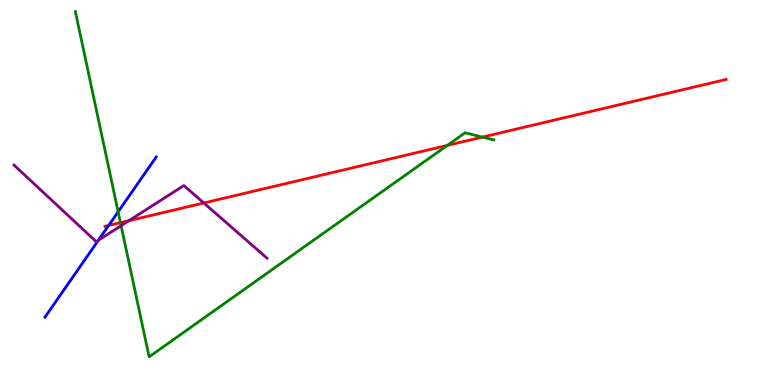[{'lines': ['blue', 'red'], 'intersections': [{'x': 1.4, 'y': 4.14}]}, {'lines': ['green', 'red'], 'intersections': [{'x': 1.55, 'y': 4.22}, {'x': 5.77, 'y': 6.22}, {'x': 6.22, 'y': 6.44}]}, {'lines': ['purple', 'red'], 'intersections': [{'x': 1.66, 'y': 4.27}, {'x': 2.63, 'y': 4.73}]}, {'lines': ['blue', 'green'], 'intersections': [{'x': 1.52, 'y': 4.5}]}, {'lines': ['blue', 'purple'], 'intersections': [{'x': 1.27, 'y': 3.76}]}, {'lines': ['green', 'purple'], 'intersections': [{'x': 1.56, 'y': 4.14}]}]